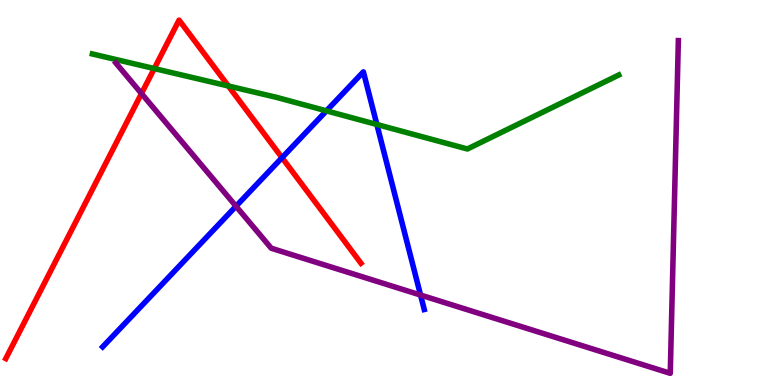[{'lines': ['blue', 'red'], 'intersections': [{'x': 3.64, 'y': 5.9}]}, {'lines': ['green', 'red'], 'intersections': [{'x': 1.99, 'y': 8.22}, {'x': 2.95, 'y': 7.77}]}, {'lines': ['purple', 'red'], 'intersections': [{'x': 1.83, 'y': 7.57}]}, {'lines': ['blue', 'green'], 'intersections': [{'x': 4.21, 'y': 7.12}, {'x': 4.86, 'y': 6.77}]}, {'lines': ['blue', 'purple'], 'intersections': [{'x': 3.05, 'y': 4.64}, {'x': 5.43, 'y': 2.34}]}, {'lines': ['green', 'purple'], 'intersections': []}]